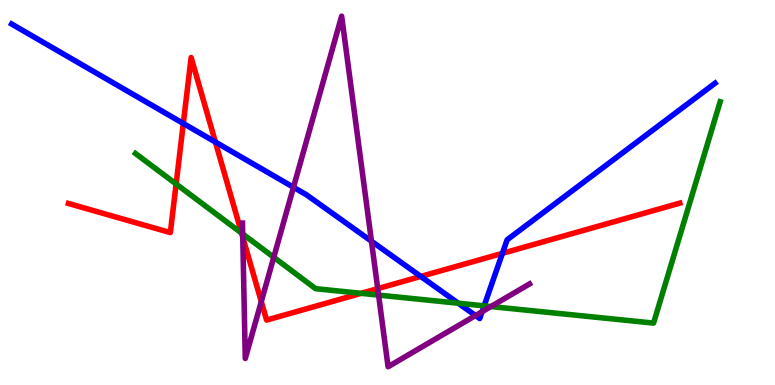[{'lines': ['blue', 'red'], 'intersections': [{'x': 2.37, 'y': 6.79}, {'x': 2.78, 'y': 6.31}, {'x': 5.43, 'y': 2.82}, {'x': 6.48, 'y': 3.42}]}, {'lines': ['green', 'red'], 'intersections': [{'x': 2.27, 'y': 5.22}, {'x': 3.12, 'y': 3.94}, {'x': 4.66, 'y': 2.38}]}, {'lines': ['purple', 'red'], 'intersections': [{'x': 3.13, 'y': 3.84}, {'x': 3.37, 'y': 2.17}, {'x': 4.87, 'y': 2.5}]}, {'lines': ['blue', 'green'], 'intersections': [{'x': 5.91, 'y': 2.12}, {'x': 6.25, 'y': 2.06}]}, {'lines': ['blue', 'purple'], 'intersections': [{'x': 3.79, 'y': 5.14}, {'x': 4.79, 'y': 3.74}, {'x': 6.14, 'y': 1.8}, {'x': 6.22, 'y': 1.9}]}, {'lines': ['green', 'purple'], 'intersections': [{'x': 3.13, 'y': 3.92}, {'x': 3.53, 'y': 3.32}, {'x': 4.89, 'y': 2.33}, {'x': 6.33, 'y': 2.04}]}]